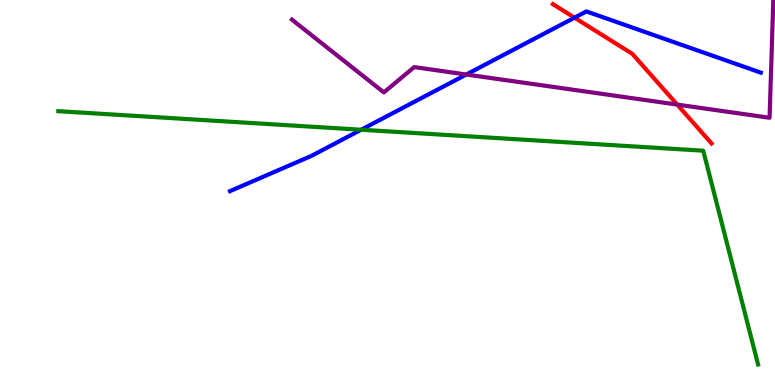[{'lines': ['blue', 'red'], 'intersections': [{'x': 7.41, 'y': 9.54}]}, {'lines': ['green', 'red'], 'intersections': []}, {'lines': ['purple', 'red'], 'intersections': [{'x': 8.74, 'y': 7.28}]}, {'lines': ['blue', 'green'], 'intersections': [{'x': 4.66, 'y': 6.63}]}, {'lines': ['blue', 'purple'], 'intersections': [{'x': 6.02, 'y': 8.06}]}, {'lines': ['green', 'purple'], 'intersections': []}]